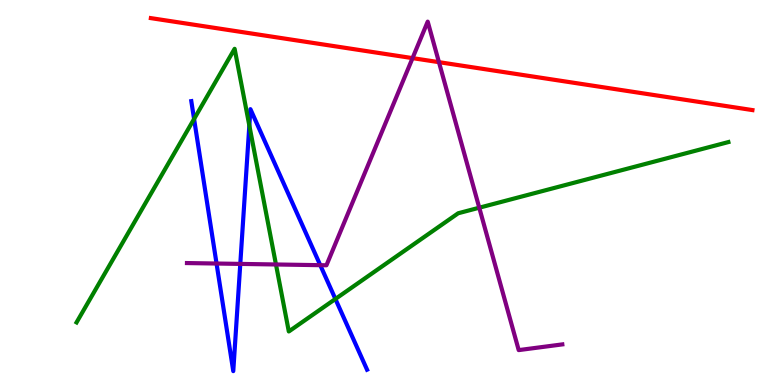[{'lines': ['blue', 'red'], 'intersections': []}, {'lines': ['green', 'red'], 'intersections': []}, {'lines': ['purple', 'red'], 'intersections': [{'x': 5.32, 'y': 8.49}, {'x': 5.66, 'y': 8.39}]}, {'lines': ['blue', 'green'], 'intersections': [{'x': 2.5, 'y': 6.91}, {'x': 3.22, 'y': 6.74}, {'x': 4.33, 'y': 2.23}]}, {'lines': ['blue', 'purple'], 'intersections': [{'x': 2.79, 'y': 3.16}, {'x': 3.1, 'y': 3.15}, {'x': 4.13, 'y': 3.11}]}, {'lines': ['green', 'purple'], 'intersections': [{'x': 3.56, 'y': 3.13}, {'x': 6.18, 'y': 4.6}]}]